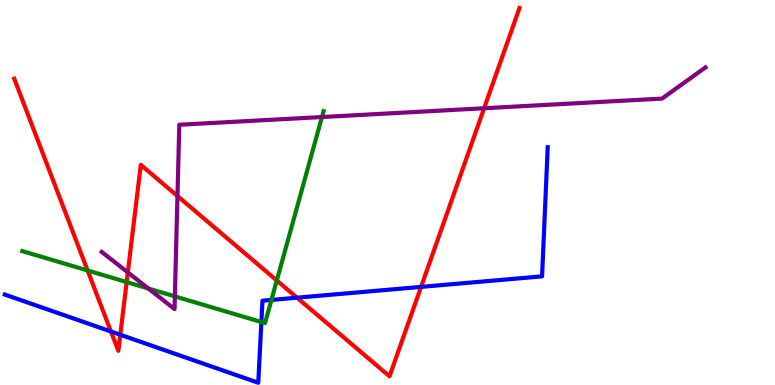[{'lines': ['blue', 'red'], 'intersections': [{'x': 1.43, 'y': 1.39}, {'x': 1.55, 'y': 1.31}, {'x': 3.83, 'y': 2.27}, {'x': 5.43, 'y': 2.55}]}, {'lines': ['green', 'red'], 'intersections': [{'x': 1.13, 'y': 2.97}, {'x': 1.63, 'y': 2.67}, {'x': 3.57, 'y': 2.71}]}, {'lines': ['purple', 'red'], 'intersections': [{'x': 1.65, 'y': 2.92}, {'x': 2.29, 'y': 4.91}, {'x': 6.25, 'y': 7.19}]}, {'lines': ['blue', 'green'], 'intersections': [{'x': 3.37, 'y': 1.64}, {'x': 3.5, 'y': 2.21}]}, {'lines': ['blue', 'purple'], 'intersections': []}, {'lines': ['green', 'purple'], 'intersections': [{'x': 1.91, 'y': 2.51}, {'x': 2.26, 'y': 2.3}, {'x': 4.15, 'y': 6.96}]}]